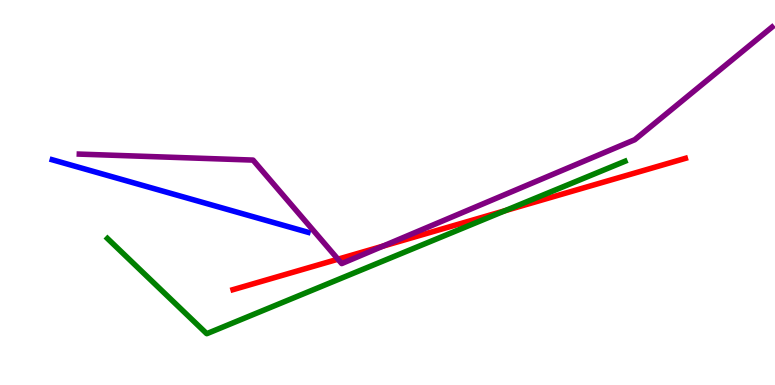[{'lines': ['blue', 'red'], 'intersections': []}, {'lines': ['green', 'red'], 'intersections': [{'x': 6.52, 'y': 4.53}]}, {'lines': ['purple', 'red'], 'intersections': [{'x': 4.36, 'y': 3.27}, {'x': 4.94, 'y': 3.61}]}, {'lines': ['blue', 'green'], 'intersections': []}, {'lines': ['blue', 'purple'], 'intersections': []}, {'lines': ['green', 'purple'], 'intersections': []}]